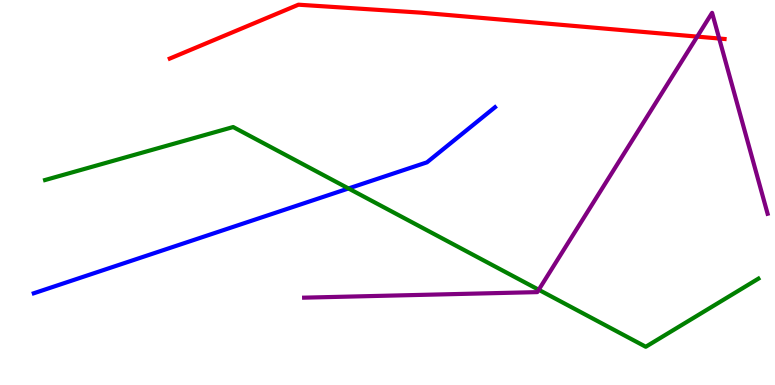[{'lines': ['blue', 'red'], 'intersections': []}, {'lines': ['green', 'red'], 'intersections': []}, {'lines': ['purple', 'red'], 'intersections': [{'x': 9.0, 'y': 9.05}, {'x': 9.28, 'y': 9.0}]}, {'lines': ['blue', 'green'], 'intersections': [{'x': 4.5, 'y': 5.1}]}, {'lines': ['blue', 'purple'], 'intersections': []}, {'lines': ['green', 'purple'], 'intersections': [{'x': 6.95, 'y': 2.47}]}]